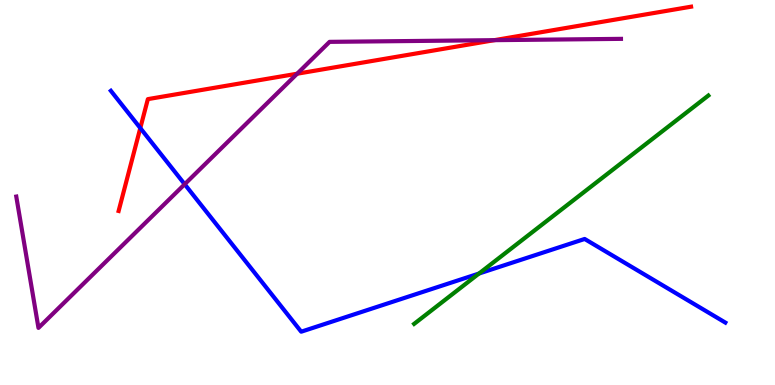[{'lines': ['blue', 'red'], 'intersections': [{'x': 1.81, 'y': 6.67}]}, {'lines': ['green', 'red'], 'intersections': []}, {'lines': ['purple', 'red'], 'intersections': [{'x': 3.83, 'y': 8.09}, {'x': 6.38, 'y': 8.96}]}, {'lines': ['blue', 'green'], 'intersections': [{'x': 6.18, 'y': 2.9}]}, {'lines': ['blue', 'purple'], 'intersections': [{'x': 2.38, 'y': 5.21}]}, {'lines': ['green', 'purple'], 'intersections': []}]